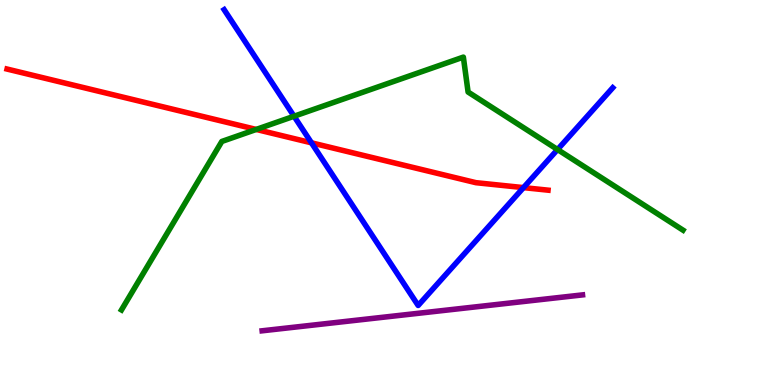[{'lines': ['blue', 'red'], 'intersections': [{'x': 4.02, 'y': 6.29}, {'x': 6.75, 'y': 5.13}]}, {'lines': ['green', 'red'], 'intersections': [{'x': 3.31, 'y': 6.64}]}, {'lines': ['purple', 'red'], 'intersections': []}, {'lines': ['blue', 'green'], 'intersections': [{'x': 3.79, 'y': 6.98}, {'x': 7.19, 'y': 6.12}]}, {'lines': ['blue', 'purple'], 'intersections': []}, {'lines': ['green', 'purple'], 'intersections': []}]